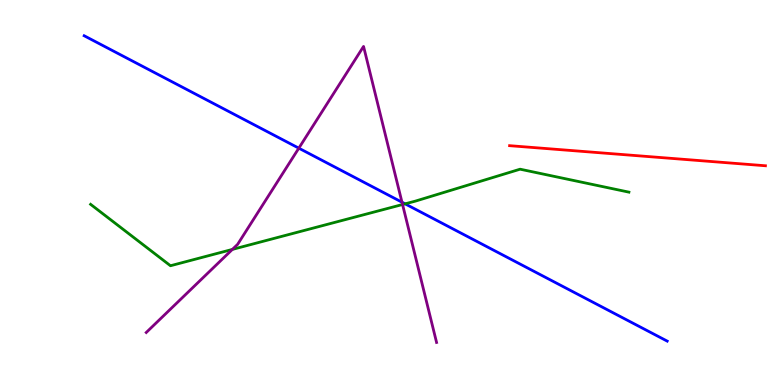[{'lines': ['blue', 'red'], 'intersections': []}, {'lines': ['green', 'red'], 'intersections': []}, {'lines': ['purple', 'red'], 'intersections': []}, {'lines': ['blue', 'green'], 'intersections': [{'x': 5.23, 'y': 4.71}]}, {'lines': ['blue', 'purple'], 'intersections': [{'x': 3.86, 'y': 6.15}, {'x': 5.19, 'y': 4.75}]}, {'lines': ['green', 'purple'], 'intersections': [{'x': 3.0, 'y': 3.52}, {'x': 5.19, 'y': 4.69}]}]